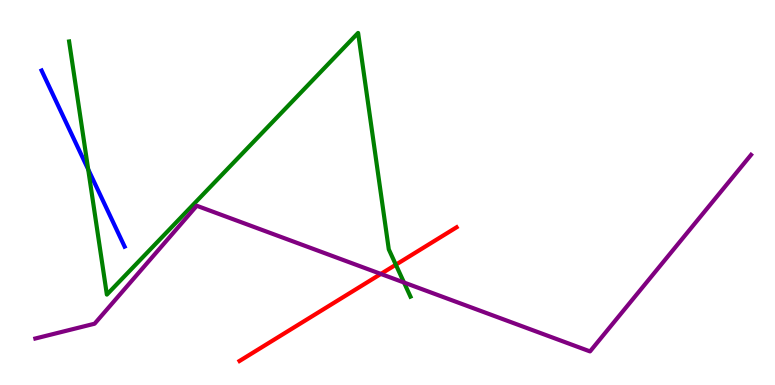[{'lines': ['blue', 'red'], 'intersections': []}, {'lines': ['green', 'red'], 'intersections': [{'x': 5.11, 'y': 3.12}]}, {'lines': ['purple', 'red'], 'intersections': [{'x': 4.91, 'y': 2.88}]}, {'lines': ['blue', 'green'], 'intersections': [{'x': 1.14, 'y': 5.6}]}, {'lines': ['blue', 'purple'], 'intersections': []}, {'lines': ['green', 'purple'], 'intersections': [{'x': 5.21, 'y': 2.66}]}]